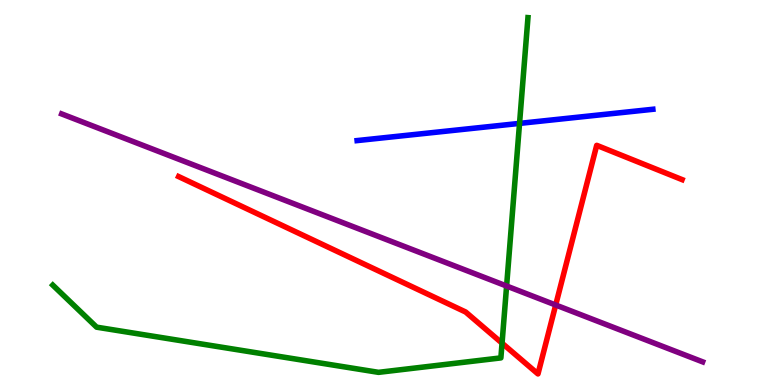[{'lines': ['blue', 'red'], 'intersections': []}, {'lines': ['green', 'red'], 'intersections': [{'x': 6.48, 'y': 1.09}]}, {'lines': ['purple', 'red'], 'intersections': [{'x': 7.17, 'y': 2.08}]}, {'lines': ['blue', 'green'], 'intersections': [{'x': 6.7, 'y': 6.79}]}, {'lines': ['blue', 'purple'], 'intersections': []}, {'lines': ['green', 'purple'], 'intersections': [{'x': 6.54, 'y': 2.57}]}]